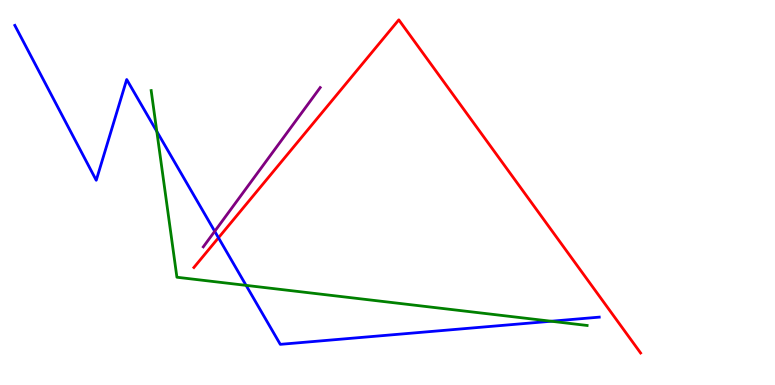[{'lines': ['blue', 'red'], 'intersections': [{'x': 2.82, 'y': 3.82}]}, {'lines': ['green', 'red'], 'intersections': []}, {'lines': ['purple', 'red'], 'intersections': []}, {'lines': ['blue', 'green'], 'intersections': [{'x': 2.02, 'y': 6.59}, {'x': 3.18, 'y': 2.59}, {'x': 7.11, 'y': 1.66}]}, {'lines': ['blue', 'purple'], 'intersections': [{'x': 2.77, 'y': 3.99}]}, {'lines': ['green', 'purple'], 'intersections': []}]